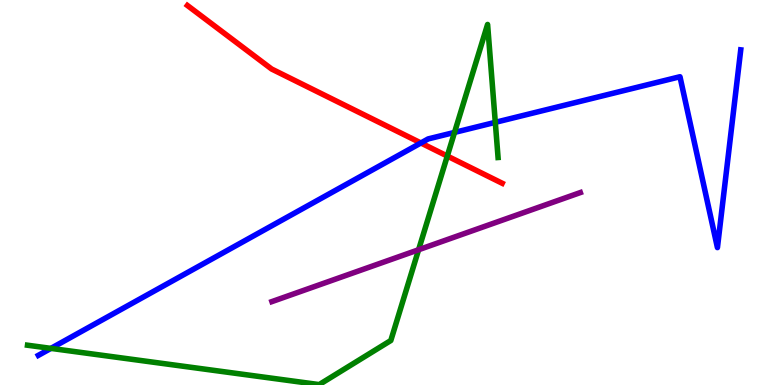[{'lines': ['blue', 'red'], 'intersections': [{'x': 5.43, 'y': 6.29}]}, {'lines': ['green', 'red'], 'intersections': [{'x': 5.77, 'y': 5.95}]}, {'lines': ['purple', 'red'], 'intersections': []}, {'lines': ['blue', 'green'], 'intersections': [{'x': 0.657, 'y': 0.951}, {'x': 5.86, 'y': 6.56}, {'x': 6.39, 'y': 6.82}]}, {'lines': ['blue', 'purple'], 'intersections': []}, {'lines': ['green', 'purple'], 'intersections': [{'x': 5.4, 'y': 3.51}]}]